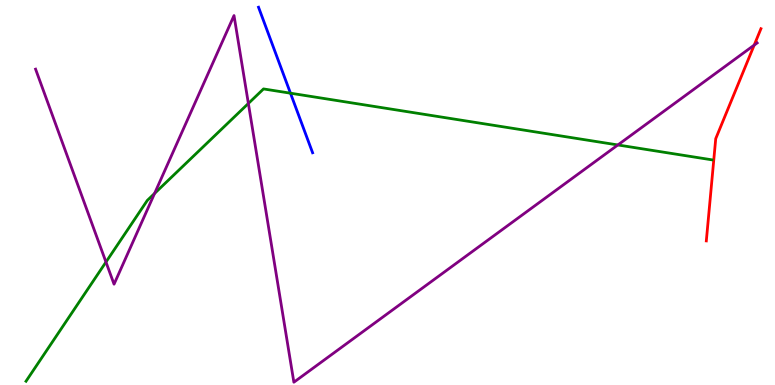[{'lines': ['blue', 'red'], 'intersections': []}, {'lines': ['green', 'red'], 'intersections': []}, {'lines': ['purple', 'red'], 'intersections': [{'x': 9.73, 'y': 8.83}]}, {'lines': ['blue', 'green'], 'intersections': [{'x': 3.75, 'y': 7.58}]}, {'lines': ['blue', 'purple'], 'intersections': []}, {'lines': ['green', 'purple'], 'intersections': [{'x': 1.37, 'y': 3.19}, {'x': 1.99, 'y': 4.98}, {'x': 3.2, 'y': 7.31}, {'x': 7.97, 'y': 6.23}]}]